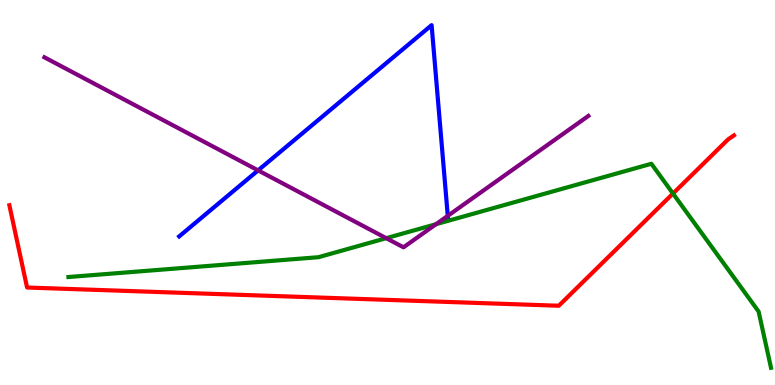[{'lines': ['blue', 'red'], 'intersections': []}, {'lines': ['green', 'red'], 'intersections': [{'x': 8.68, 'y': 4.97}]}, {'lines': ['purple', 'red'], 'intersections': []}, {'lines': ['blue', 'green'], 'intersections': []}, {'lines': ['blue', 'purple'], 'intersections': [{'x': 3.33, 'y': 5.57}, {'x': 5.78, 'y': 4.39}]}, {'lines': ['green', 'purple'], 'intersections': [{'x': 4.98, 'y': 3.81}, {'x': 5.63, 'y': 4.18}]}]